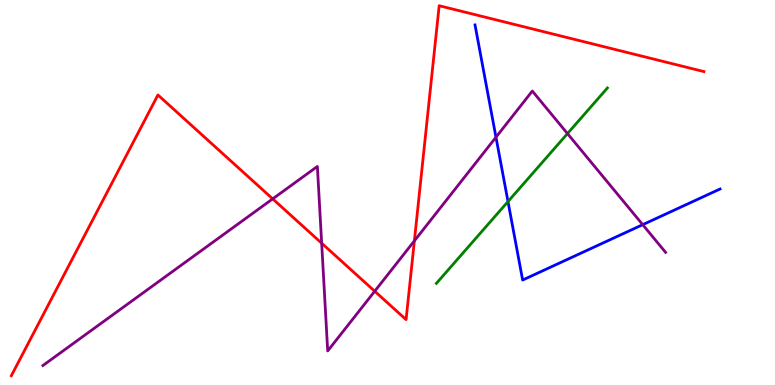[{'lines': ['blue', 'red'], 'intersections': []}, {'lines': ['green', 'red'], 'intersections': []}, {'lines': ['purple', 'red'], 'intersections': [{'x': 3.52, 'y': 4.83}, {'x': 4.15, 'y': 3.68}, {'x': 4.84, 'y': 2.44}, {'x': 5.35, 'y': 3.74}]}, {'lines': ['blue', 'green'], 'intersections': [{'x': 6.55, 'y': 4.76}]}, {'lines': ['blue', 'purple'], 'intersections': [{'x': 6.4, 'y': 6.44}, {'x': 8.29, 'y': 4.16}]}, {'lines': ['green', 'purple'], 'intersections': [{'x': 7.32, 'y': 6.53}]}]